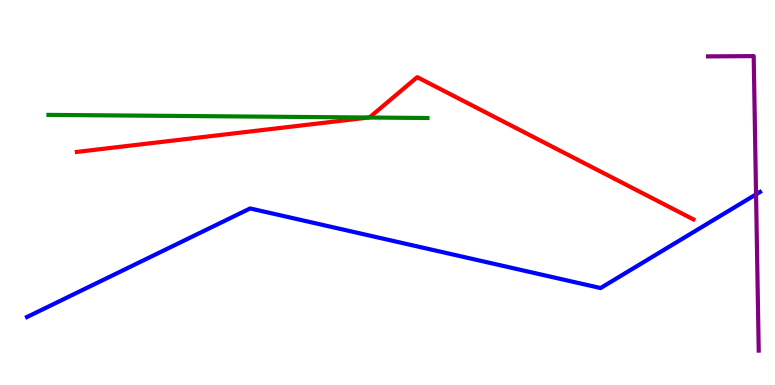[{'lines': ['blue', 'red'], 'intersections': []}, {'lines': ['green', 'red'], 'intersections': [{'x': 4.76, 'y': 6.95}]}, {'lines': ['purple', 'red'], 'intersections': []}, {'lines': ['blue', 'green'], 'intersections': []}, {'lines': ['blue', 'purple'], 'intersections': [{'x': 9.76, 'y': 4.95}]}, {'lines': ['green', 'purple'], 'intersections': []}]